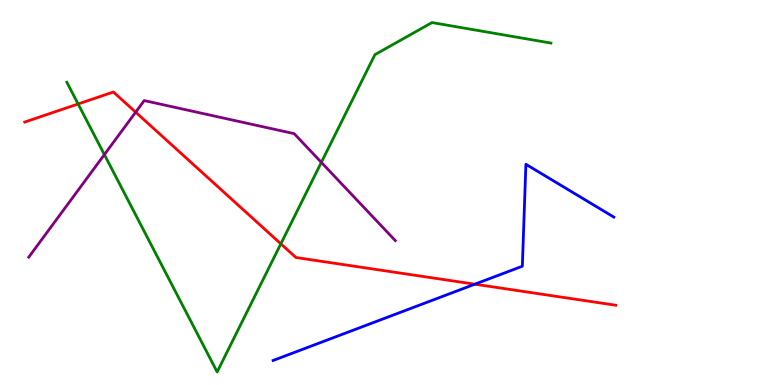[{'lines': ['blue', 'red'], 'intersections': [{'x': 6.13, 'y': 2.62}]}, {'lines': ['green', 'red'], 'intersections': [{'x': 1.01, 'y': 7.3}, {'x': 3.62, 'y': 3.67}]}, {'lines': ['purple', 'red'], 'intersections': [{'x': 1.75, 'y': 7.09}]}, {'lines': ['blue', 'green'], 'intersections': []}, {'lines': ['blue', 'purple'], 'intersections': []}, {'lines': ['green', 'purple'], 'intersections': [{'x': 1.35, 'y': 5.98}, {'x': 4.15, 'y': 5.78}]}]